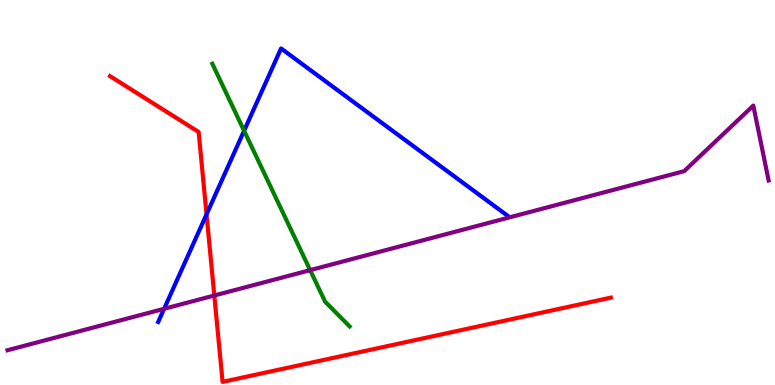[{'lines': ['blue', 'red'], 'intersections': [{'x': 2.66, 'y': 4.43}]}, {'lines': ['green', 'red'], 'intersections': []}, {'lines': ['purple', 'red'], 'intersections': [{'x': 2.77, 'y': 2.32}]}, {'lines': ['blue', 'green'], 'intersections': [{'x': 3.15, 'y': 6.6}]}, {'lines': ['blue', 'purple'], 'intersections': [{'x': 2.12, 'y': 1.98}]}, {'lines': ['green', 'purple'], 'intersections': [{'x': 4.0, 'y': 2.98}]}]